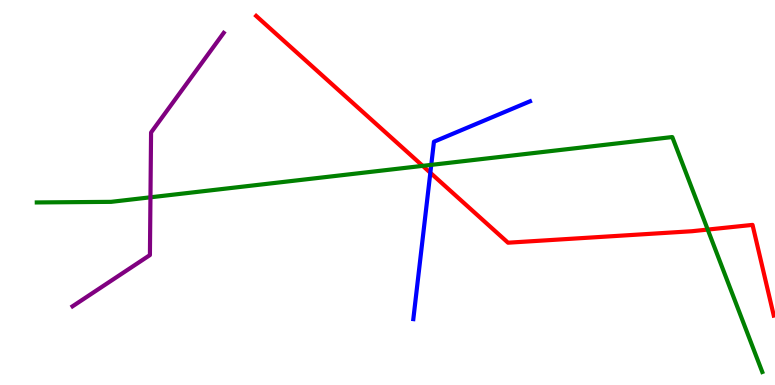[{'lines': ['blue', 'red'], 'intersections': [{'x': 5.55, 'y': 5.51}]}, {'lines': ['green', 'red'], 'intersections': [{'x': 5.45, 'y': 5.69}, {'x': 9.13, 'y': 4.04}]}, {'lines': ['purple', 'red'], 'intersections': []}, {'lines': ['blue', 'green'], 'intersections': [{'x': 5.56, 'y': 5.72}]}, {'lines': ['blue', 'purple'], 'intersections': []}, {'lines': ['green', 'purple'], 'intersections': [{'x': 1.94, 'y': 4.88}]}]